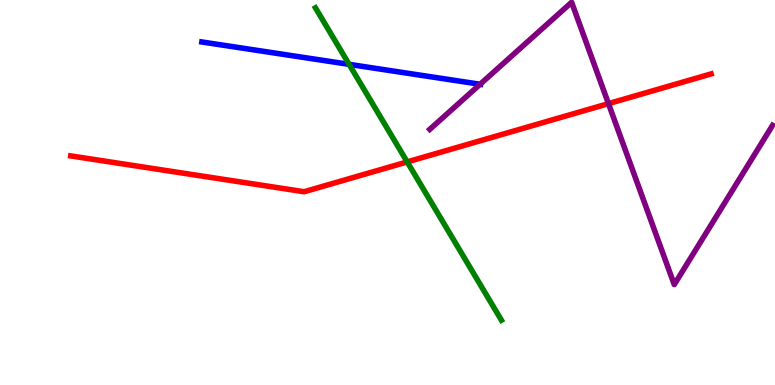[{'lines': ['blue', 'red'], 'intersections': []}, {'lines': ['green', 'red'], 'intersections': [{'x': 5.25, 'y': 5.79}]}, {'lines': ['purple', 'red'], 'intersections': [{'x': 7.85, 'y': 7.31}]}, {'lines': ['blue', 'green'], 'intersections': [{'x': 4.5, 'y': 8.33}]}, {'lines': ['blue', 'purple'], 'intersections': [{'x': 6.19, 'y': 7.81}]}, {'lines': ['green', 'purple'], 'intersections': []}]